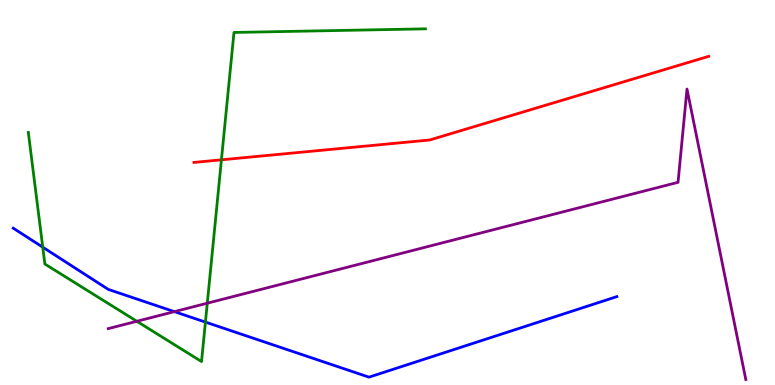[{'lines': ['blue', 'red'], 'intersections': []}, {'lines': ['green', 'red'], 'intersections': [{'x': 2.86, 'y': 5.85}]}, {'lines': ['purple', 'red'], 'intersections': []}, {'lines': ['blue', 'green'], 'intersections': [{'x': 0.552, 'y': 3.58}, {'x': 2.65, 'y': 1.63}]}, {'lines': ['blue', 'purple'], 'intersections': [{'x': 2.25, 'y': 1.91}]}, {'lines': ['green', 'purple'], 'intersections': [{'x': 1.77, 'y': 1.65}, {'x': 2.67, 'y': 2.12}]}]